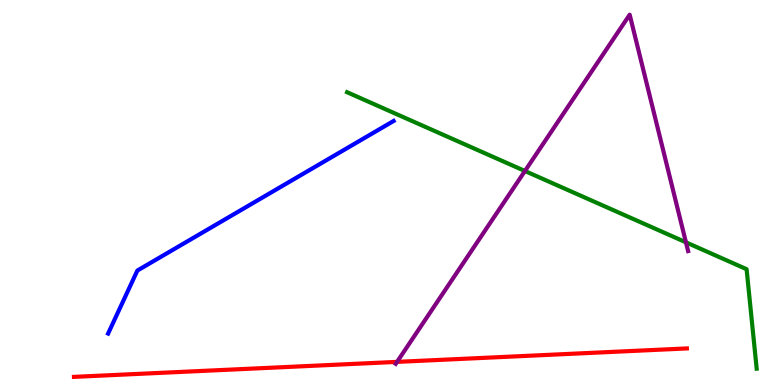[{'lines': ['blue', 'red'], 'intersections': []}, {'lines': ['green', 'red'], 'intersections': []}, {'lines': ['purple', 'red'], 'intersections': [{'x': 5.12, 'y': 0.601}]}, {'lines': ['blue', 'green'], 'intersections': []}, {'lines': ['blue', 'purple'], 'intersections': []}, {'lines': ['green', 'purple'], 'intersections': [{'x': 6.77, 'y': 5.56}, {'x': 8.85, 'y': 3.71}]}]